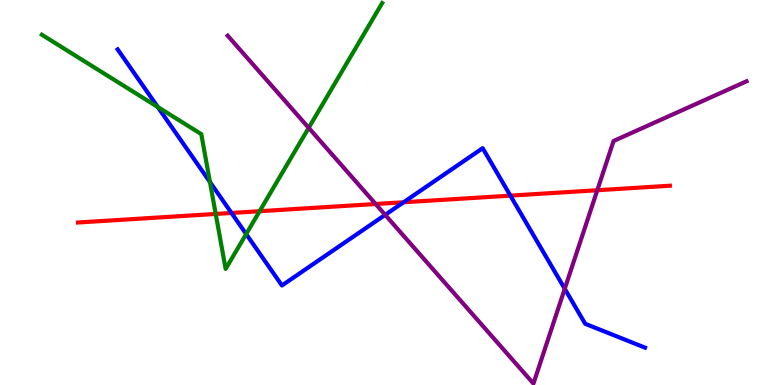[{'lines': ['blue', 'red'], 'intersections': [{'x': 2.99, 'y': 4.47}, {'x': 5.21, 'y': 4.75}, {'x': 6.59, 'y': 4.92}]}, {'lines': ['green', 'red'], 'intersections': [{'x': 2.78, 'y': 4.44}, {'x': 3.35, 'y': 4.51}]}, {'lines': ['purple', 'red'], 'intersections': [{'x': 4.85, 'y': 4.7}, {'x': 7.71, 'y': 5.06}]}, {'lines': ['blue', 'green'], 'intersections': [{'x': 2.04, 'y': 7.22}, {'x': 2.71, 'y': 5.27}, {'x': 3.18, 'y': 3.92}]}, {'lines': ['blue', 'purple'], 'intersections': [{'x': 4.97, 'y': 4.42}, {'x': 7.29, 'y': 2.5}]}, {'lines': ['green', 'purple'], 'intersections': [{'x': 3.98, 'y': 6.68}]}]